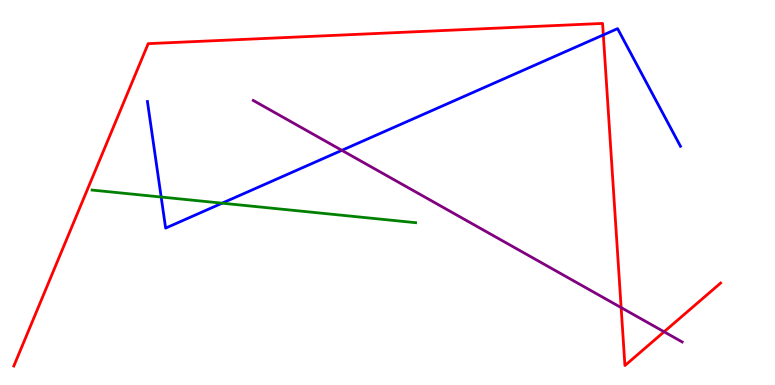[{'lines': ['blue', 'red'], 'intersections': [{'x': 7.78, 'y': 9.09}]}, {'lines': ['green', 'red'], 'intersections': []}, {'lines': ['purple', 'red'], 'intersections': [{'x': 8.01, 'y': 2.01}, {'x': 8.57, 'y': 1.38}]}, {'lines': ['blue', 'green'], 'intersections': [{'x': 2.08, 'y': 4.88}, {'x': 2.87, 'y': 4.72}]}, {'lines': ['blue', 'purple'], 'intersections': [{'x': 4.41, 'y': 6.1}]}, {'lines': ['green', 'purple'], 'intersections': []}]